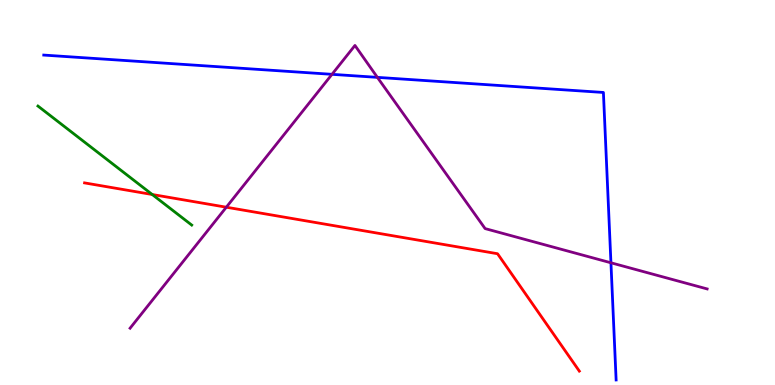[{'lines': ['blue', 'red'], 'intersections': []}, {'lines': ['green', 'red'], 'intersections': [{'x': 1.96, 'y': 4.95}]}, {'lines': ['purple', 'red'], 'intersections': [{'x': 2.92, 'y': 4.62}]}, {'lines': ['blue', 'green'], 'intersections': []}, {'lines': ['blue', 'purple'], 'intersections': [{'x': 4.28, 'y': 8.07}, {'x': 4.87, 'y': 7.99}, {'x': 7.88, 'y': 3.17}]}, {'lines': ['green', 'purple'], 'intersections': []}]